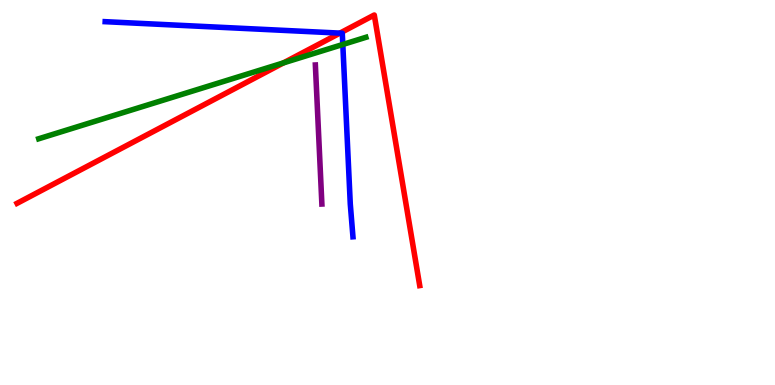[{'lines': ['blue', 'red'], 'intersections': [{'x': 4.39, 'y': 9.14}]}, {'lines': ['green', 'red'], 'intersections': [{'x': 3.66, 'y': 8.37}]}, {'lines': ['purple', 'red'], 'intersections': []}, {'lines': ['blue', 'green'], 'intersections': [{'x': 4.42, 'y': 8.84}]}, {'lines': ['blue', 'purple'], 'intersections': []}, {'lines': ['green', 'purple'], 'intersections': []}]